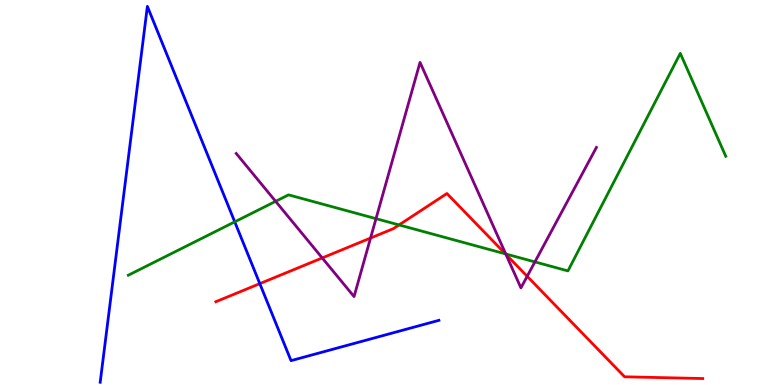[{'lines': ['blue', 'red'], 'intersections': [{'x': 3.35, 'y': 2.63}]}, {'lines': ['green', 'red'], 'intersections': [{'x': 5.15, 'y': 4.16}, {'x': 6.52, 'y': 3.41}]}, {'lines': ['purple', 'red'], 'intersections': [{'x': 4.16, 'y': 3.3}, {'x': 4.78, 'y': 3.82}, {'x': 6.53, 'y': 3.39}, {'x': 6.8, 'y': 2.82}]}, {'lines': ['blue', 'green'], 'intersections': [{'x': 3.03, 'y': 4.24}]}, {'lines': ['blue', 'purple'], 'intersections': []}, {'lines': ['green', 'purple'], 'intersections': [{'x': 3.56, 'y': 4.77}, {'x': 4.85, 'y': 4.32}, {'x': 6.53, 'y': 3.4}, {'x': 6.9, 'y': 3.2}]}]